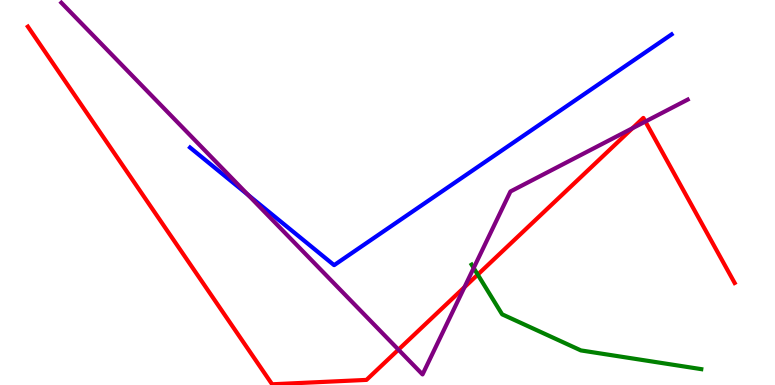[{'lines': ['blue', 'red'], 'intersections': []}, {'lines': ['green', 'red'], 'intersections': [{'x': 6.16, 'y': 2.87}]}, {'lines': ['purple', 'red'], 'intersections': [{'x': 5.14, 'y': 0.918}, {'x': 5.99, 'y': 2.54}, {'x': 8.16, 'y': 6.67}, {'x': 8.33, 'y': 6.84}]}, {'lines': ['blue', 'green'], 'intersections': []}, {'lines': ['blue', 'purple'], 'intersections': [{'x': 3.2, 'y': 4.93}]}, {'lines': ['green', 'purple'], 'intersections': [{'x': 6.11, 'y': 3.04}]}]